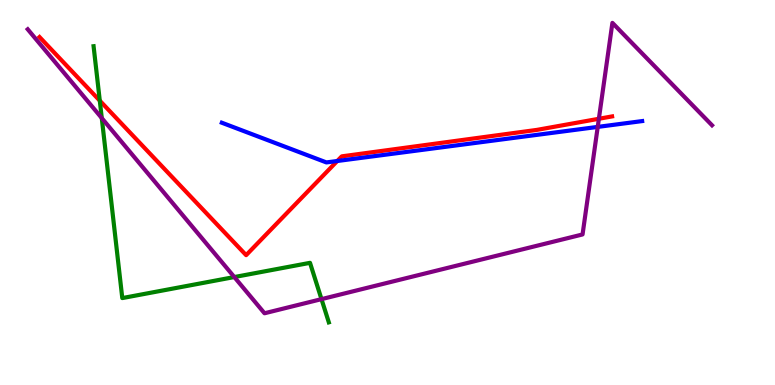[{'lines': ['blue', 'red'], 'intersections': [{'x': 4.35, 'y': 5.82}]}, {'lines': ['green', 'red'], 'intersections': [{'x': 1.29, 'y': 7.39}]}, {'lines': ['purple', 'red'], 'intersections': [{'x': 7.73, 'y': 6.91}]}, {'lines': ['blue', 'green'], 'intersections': []}, {'lines': ['blue', 'purple'], 'intersections': [{'x': 7.71, 'y': 6.7}]}, {'lines': ['green', 'purple'], 'intersections': [{'x': 1.31, 'y': 6.93}, {'x': 3.02, 'y': 2.8}, {'x': 4.15, 'y': 2.23}]}]